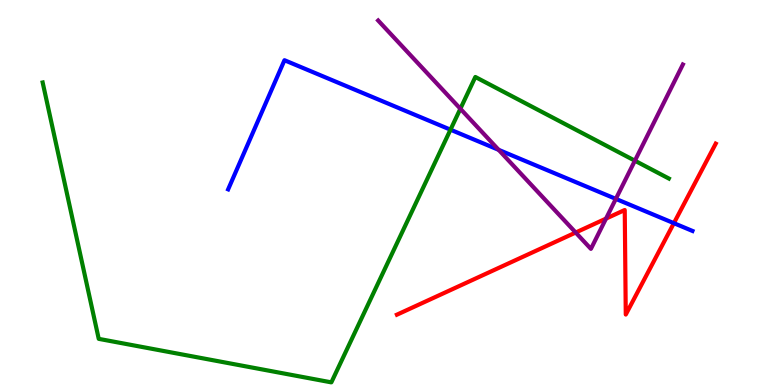[{'lines': ['blue', 'red'], 'intersections': [{'x': 8.7, 'y': 4.2}]}, {'lines': ['green', 'red'], 'intersections': []}, {'lines': ['purple', 'red'], 'intersections': [{'x': 7.43, 'y': 3.96}, {'x': 7.82, 'y': 4.32}]}, {'lines': ['blue', 'green'], 'intersections': [{'x': 5.81, 'y': 6.63}]}, {'lines': ['blue', 'purple'], 'intersections': [{'x': 6.43, 'y': 6.11}, {'x': 7.95, 'y': 4.83}]}, {'lines': ['green', 'purple'], 'intersections': [{'x': 5.94, 'y': 7.18}, {'x': 8.19, 'y': 5.83}]}]